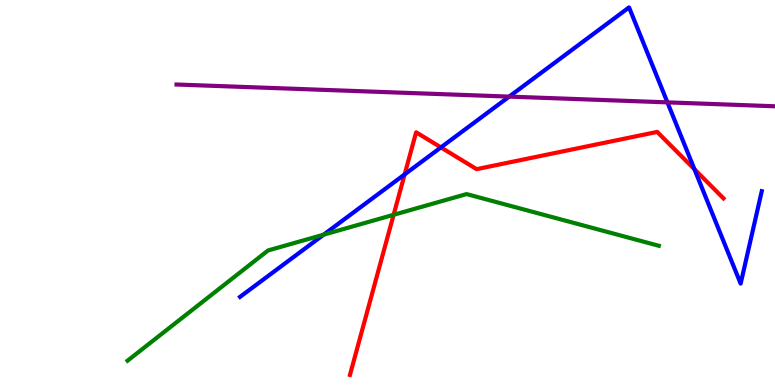[{'lines': ['blue', 'red'], 'intersections': [{'x': 5.22, 'y': 5.47}, {'x': 5.69, 'y': 6.17}, {'x': 8.96, 'y': 5.6}]}, {'lines': ['green', 'red'], 'intersections': [{'x': 5.08, 'y': 4.42}]}, {'lines': ['purple', 'red'], 'intersections': []}, {'lines': ['blue', 'green'], 'intersections': [{'x': 4.18, 'y': 3.9}]}, {'lines': ['blue', 'purple'], 'intersections': [{'x': 6.57, 'y': 7.49}, {'x': 8.61, 'y': 7.34}]}, {'lines': ['green', 'purple'], 'intersections': []}]